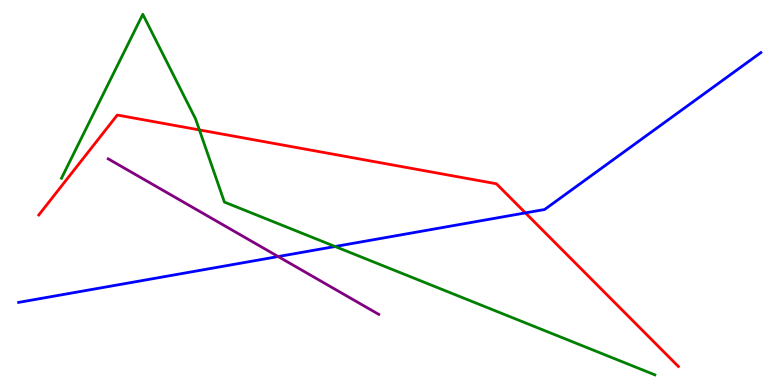[{'lines': ['blue', 'red'], 'intersections': [{'x': 6.78, 'y': 4.47}]}, {'lines': ['green', 'red'], 'intersections': [{'x': 2.57, 'y': 6.63}]}, {'lines': ['purple', 'red'], 'intersections': []}, {'lines': ['blue', 'green'], 'intersections': [{'x': 4.32, 'y': 3.6}]}, {'lines': ['blue', 'purple'], 'intersections': [{'x': 3.59, 'y': 3.34}]}, {'lines': ['green', 'purple'], 'intersections': []}]